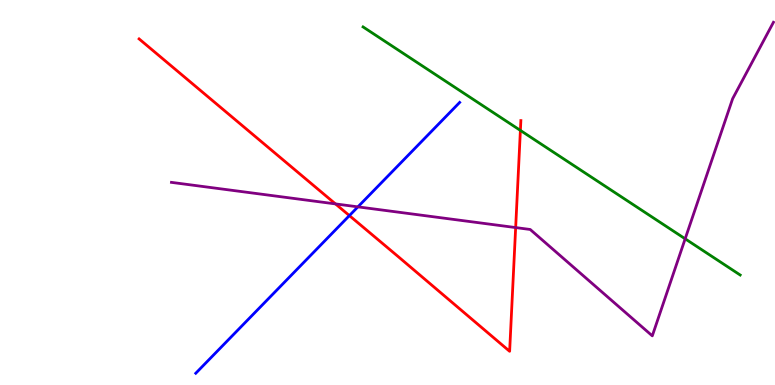[{'lines': ['blue', 'red'], 'intersections': [{'x': 4.51, 'y': 4.4}]}, {'lines': ['green', 'red'], 'intersections': [{'x': 6.71, 'y': 6.61}]}, {'lines': ['purple', 'red'], 'intersections': [{'x': 4.33, 'y': 4.7}, {'x': 6.65, 'y': 4.09}]}, {'lines': ['blue', 'green'], 'intersections': []}, {'lines': ['blue', 'purple'], 'intersections': [{'x': 4.62, 'y': 4.63}]}, {'lines': ['green', 'purple'], 'intersections': [{'x': 8.84, 'y': 3.8}]}]